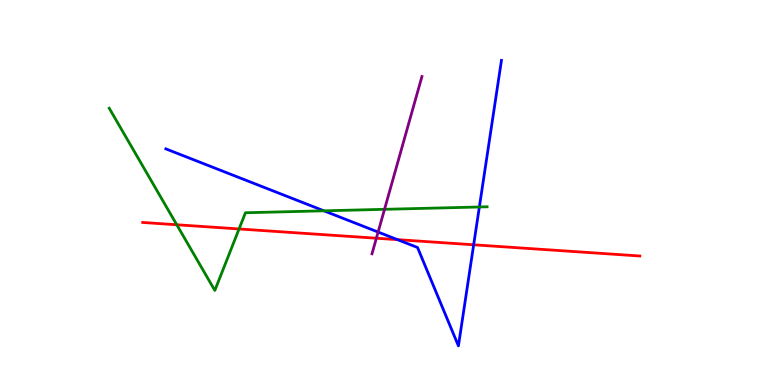[{'lines': ['blue', 'red'], 'intersections': [{'x': 5.13, 'y': 3.78}, {'x': 6.11, 'y': 3.64}]}, {'lines': ['green', 'red'], 'intersections': [{'x': 2.28, 'y': 4.16}, {'x': 3.08, 'y': 4.05}]}, {'lines': ['purple', 'red'], 'intersections': [{'x': 4.86, 'y': 3.81}]}, {'lines': ['blue', 'green'], 'intersections': [{'x': 4.18, 'y': 4.52}, {'x': 6.19, 'y': 4.62}]}, {'lines': ['blue', 'purple'], 'intersections': [{'x': 4.88, 'y': 3.97}]}, {'lines': ['green', 'purple'], 'intersections': [{'x': 4.96, 'y': 4.56}]}]